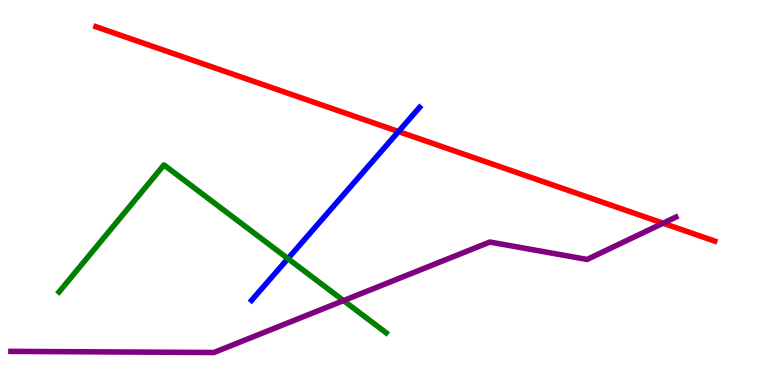[{'lines': ['blue', 'red'], 'intersections': [{'x': 5.14, 'y': 6.58}]}, {'lines': ['green', 'red'], 'intersections': []}, {'lines': ['purple', 'red'], 'intersections': [{'x': 8.56, 'y': 4.2}]}, {'lines': ['blue', 'green'], 'intersections': [{'x': 3.72, 'y': 3.28}]}, {'lines': ['blue', 'purple'], 'intersections': []}, {'lines': ['green', 'purple'], 'intersections': [{'x': 4.43, 'y': 2.19}]}]